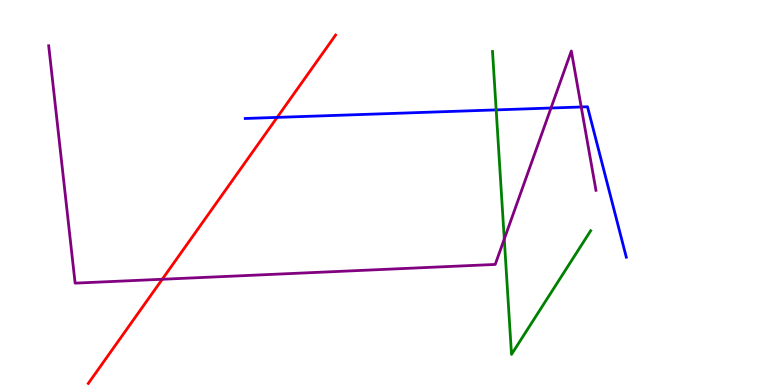[{'lines': ['blue', 'red'], 'intersections': [{'x': 3.58, 'y': 6.95}]}, {'lines': ['green', 'red'], 'intersections': []}, {'lines': ['purple', 'red'], 'intersections': [{'x': 2.09, 'y': 2.75}]}, {'lines': ['blue', 'green'], 'intersections': [{'x': 6.4, 'y': 7.15}]}, {'lines': ['blue', 'purple'], 'intersections': [{'x': 7.11, 'y': 7.19}, {'x': 7.5, 'y': 7.22}]}, {'lines': ['green', 'purple'], 'intersections': [{'x': 6.51, 'y': 3.79}]}]